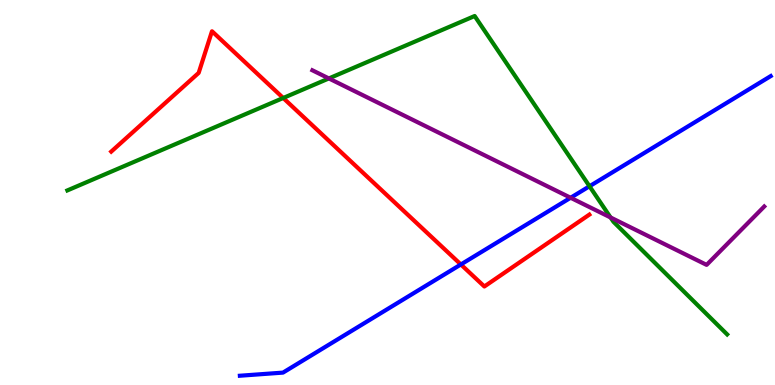[{'lines': ['blue', 'red'], 'intersections': [{'x': 5.95, 'y': 3.13}]}, {'lines': ['green', 'red'], 'intersections': [{'x': 3.65, 'y': 7.45}]}, {'lines': ['purple', 'red'], 'intersections': []}, {'lines': ['blue', 'green'], 'intersections': [{'x': 7.61, 'y': 5.16}]}, {'lines': ['blue', 'purple'], 'intersections': [{'x': 7.36, 'y': 4.86}]}, {'lines': ['green', 'purple'], 'intersections': [{'x': 4.24, 'y': 7.96}, {'x': 7.88, 'y': 4.35}]}]